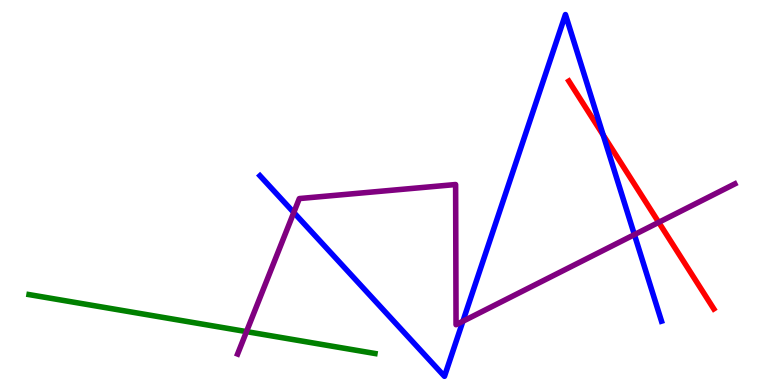[{'lines': ['blue', 'red'], 'intersections': [{'x': 7.78, 'y': 6.49}]}, {'lines': ['green', 'red'], 'intersections': []}, {'lines': ['purple', 'red'], 'intersections': [{'x': 8.5, 'y': 4.22}]}, {'lines': ['blue', 'green'], 'intersections': []}, {'lines': ['blue', 'purple'], 'intersections': [{'x': 3.79, 'y': 4.48}, {'x': 5.97, 'y': 1.66}, {'x': 8.19, 'y': 3.91}]}, {'lines': ['green', 'purple'], 'intersections': [{'x': 3.18, 'y': 1.39}]}]